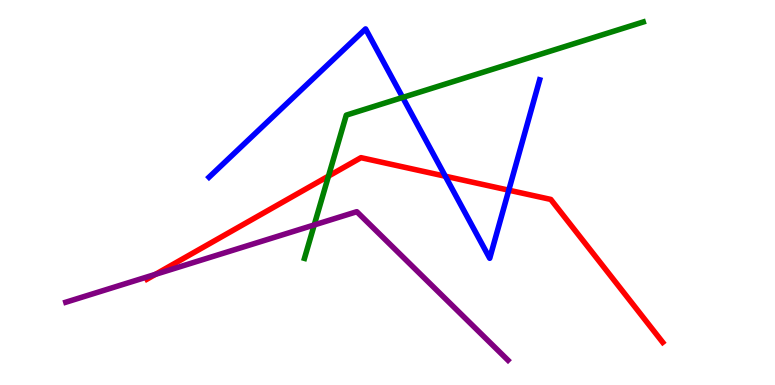[{'lines': ['blue', 'red'], 'intersections': [{'x': 5.75, 'y': 5.42}, {'x': 6.56, 'y': 5.06}]}, {'lines': ['green', 'red'], 'intersections': [{'x': 4.24, 'y': 5.43}]}, {'lines': ['purple', 'red'], 'intersections': [{'x': 2.01, 'y': 2.87}]}, {'lines': ['blue', 'green'], 'intersections': [{'x': 5.2, 'y': 7.47}]}, {'lines': ['blue', 'purple'], 'intersections': []}, {'lines': ['green', 'purple'], 'intersections': [{'x': 4.05, 'y': 4.16}]}]